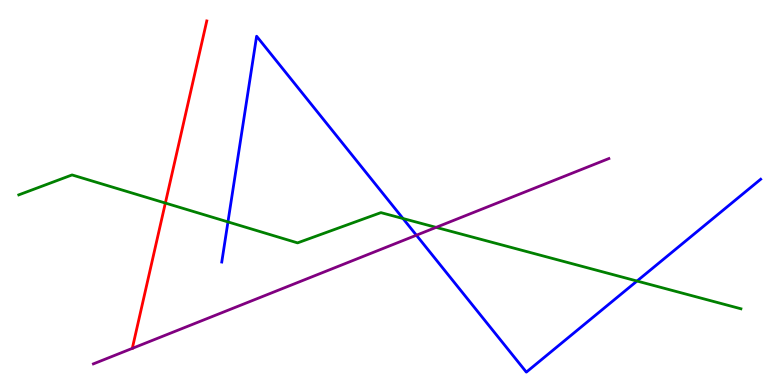[{'lines': ['blue', 'red'], 'intersections': []}, {'lines': ['green', 'red'], 'intersections': [{'x': 2.13, 'y': 4.73}]}, {'lines': ['purple', 'red'], 'intersections': []}, {'lines': ['blue', 'green'], 'intersections': [{'x': 2.94, 'y': 4.24}, {'x': 5.2, 'y': 4.32}, {'x': 8.22, 'y': 2.7}]}, {'lines': ['blue', 'purple'], 'intersections': [{'x': 5.37, 'y': 3.89}]}, {'lines': ['green', 'purple'], 'intersections': [{'x': 5.63, 'y': 4.09}]}]